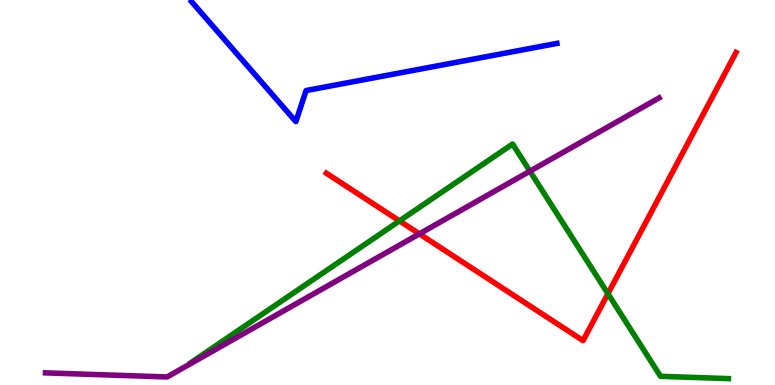[{'lines': ['blue', 'red'], 'intersections': []}, {'lines': ['green', 'red'], 'intersections': [{'x': 5.15, 'y': 4.26}, {'x': 7.84, 'y': 2.37}]}, {'lines': ['purple', 'red'], 'intersections': [{'x': 5.41, 'y': 3.93}]}, {'lines': ['blue', 'green'], 'intersections': []}, {'lines': ['blue', 'purple'], 'intersections': []}, {'lines': ['green', 'purple'], 'intersections': [{'x': 6.84, 'y': 5.55}]}]